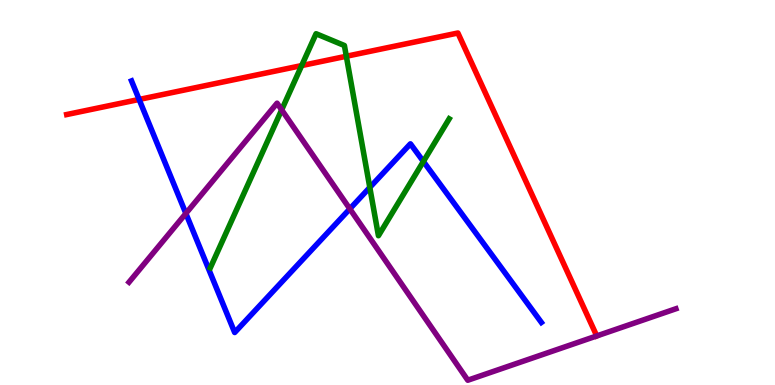[{'lines': ['blue', 'red'], 'intersections': [{'x': 1.8, 'y': 7.42}]}, {'lines': ['green', 'red'], 'intersections': [{'x': 3.89, 'y': 8.3}, {'x': 4.47, 'y': 8.54}]}, {'lines': ['purple', 'red'], 'intersections': []}, {'lines': ['blue', 'green'], 'intersections': [{'x': 4.77, 'y': 5.13}, {'x': 5.46, 'y': 5.81}]}, {'lines': ['blue', 'purple'], 'intersections': [{'x': 2.4, 'y': 4.46}, {'x': 4.51, 'y': 4.57}]}, {'lines': ['green', 'purple'], 'intersections': [{'x': 3.63, 'y': 7.15}]}]